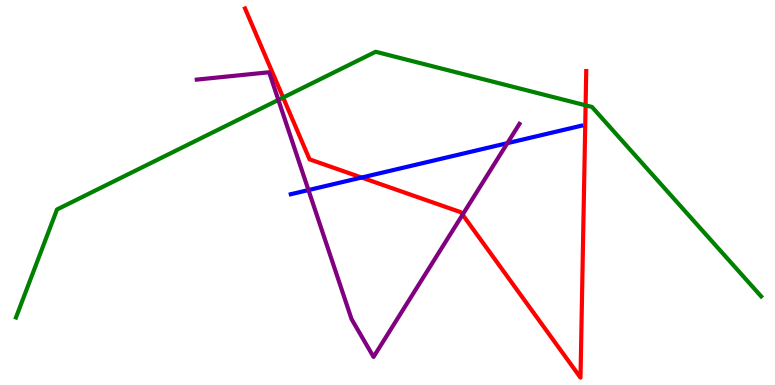[{'lines': ['blue', 'red'], 'intersections': [{'x': 4.67, 'y': 5.39}]}, {'lines': ['green', 'red'], 'intersections': [{'x': 3.65, 'y': 7.47}, {'x': 7.56, 'y': 7.26}]}, {'lines': ['purple', 'red'], 'intersections': [{'x': 5.97, 'y': 4.42}]}, {'lines': ['blue', 'green'], 'intersections': []}, {'lines': ['blue', 'purple'], 'intersections': [{'x': 3.98, 'y': 5.06}, {'x': 6.55, 'y': 6.28}]}, {'lines': ['green', 'purple'], 'intersections': [{'x': 3.59, 'y': 7.4}]}]